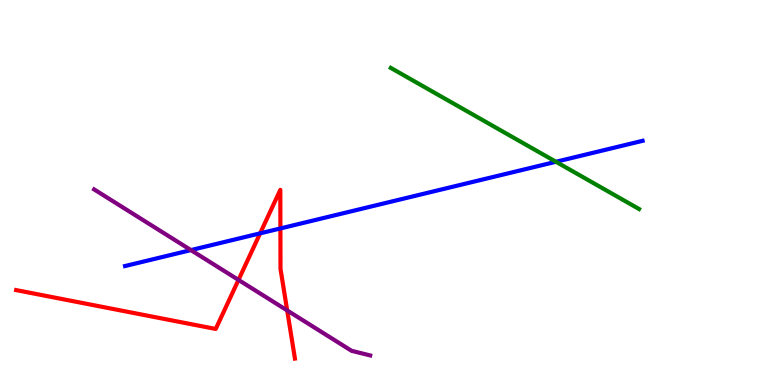[{'lines': ['blue', 'red'], 'intersections': [{'x': 3.36, 'y': 3.94}, {'x': 3.62, 'y': 4.07}]}, {'lines': ['green', 'red'], 'intersections': []}, {'lines': ['purple', 'red'], 'intersections': [{'x': 3.08, 'y': 2.73}, {'x': 3.71, 'y': 1.94}]}, {'lines': ['blue', 'green'], 'intersections': [{'x': 7.17, 'y': 5.8}]}, {'lines': ['blue', 'purple'], 'intersections': [{'x': 2.46, 'y': 3.5}]}, {'lines': ['green', 'purple'], 'intersections': []}]